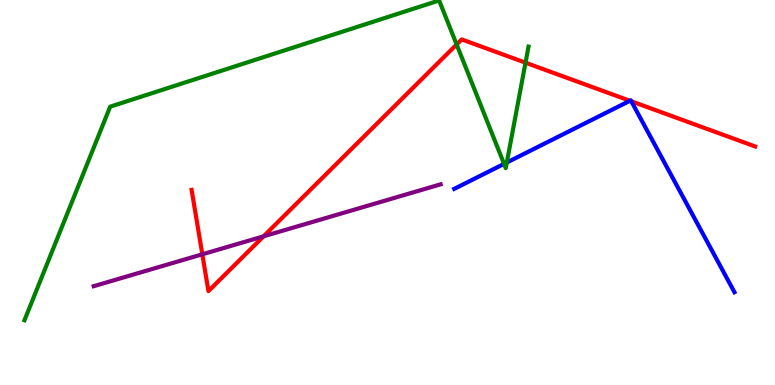[{'lines': ['blue', 'red'], 'intersections': [{'x': 8.13, 'y': 7.38}, {'x': 8.15, 'y': 7.37}]}, {'lines': ['green', 'red'], 'intersections': [{'x': 5.89, 'y': 8.84}, {'x': 6.78, 'y': 8.37}]}, {'lines': ['purple', 'red'], 'intersections': [{'x': 2.61, 'y': 3.39}, {'x': 3.4, 'y': 3.86}]}, {'lines': ['blue', 'green'], 'intersections': [{'x': 6.5, 'y': 5.74}, {'x': 6.54, 'y': 5.78}]}, {'lines': ['blue', 'purple'], 'intersections': []}, {'lines': ['green', 'purple'], 'intersections': []}]